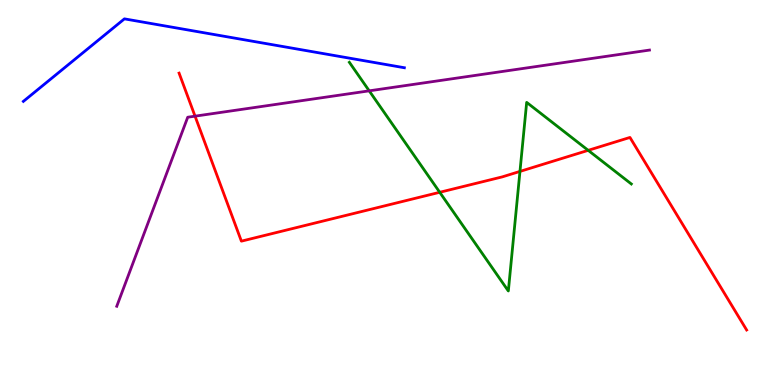[{'lines': ['blue', 'red'], 'intersections': []}, {'lines': ['green', 'red'], 'intersections': [{'x': 5.67, 'y': 5.01}, {'x': 6.71, 'y': 5.55}, {'x': 7.59, 'y': 6.1}]}, {'lines': ['purple', 'red'], 'intersections': [{'x': 2.52, 'y': 6.98}]}, {'lines': ['blue', 'green'], 'intersections': []}, {'lines': ['blue', 'purple'], 'intersections': []}, {'lines': ['green', 'purple'], 'intersections': [{'x': 4.76, 'y': 7.64}]}]